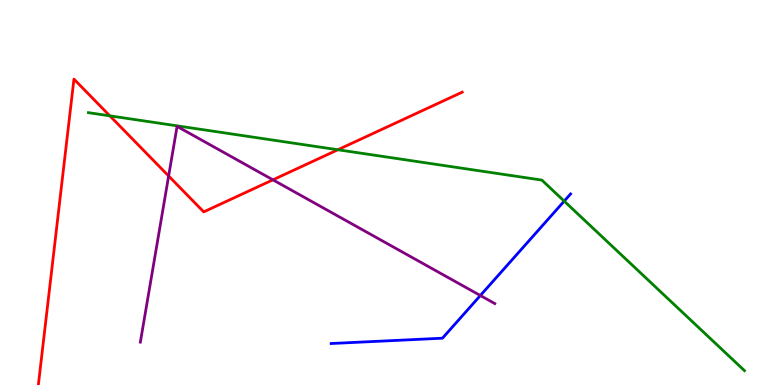[{'lines': ['blue', 'red'], 'intersections': []}, {'lines': ['green', 'red'], 'intersections': [{'x': 1.42, 'y': 6.99}, {'x': 4.36, 'y': 6.11}]}, {'lines': ['purple', 'red'], 'intersections': [{'x': 2.18, 'y': 5.43}, {'x': 3.52, 'y': 5.33}]}, {'lines': ['blue', 'green'], 'intersections': [{'x': 7.28, 'y': 4.78}]}, {'lines': ['blue', 'purple'], 'intersections': [{'x': 6.2, 'y': 2.32}]}, {'lines': ['green', 'purple'], 'intersections': []}]